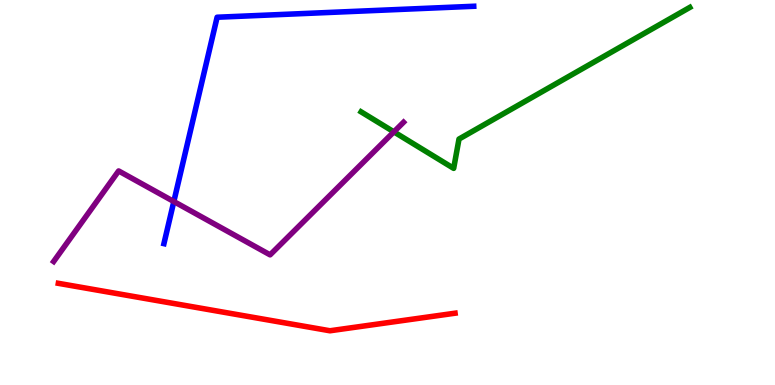[{'lines': ['blue', 'red'], 'intersections': []}, {'lines': ['green', 'red'], 'intersections': []}, {'lines': ['purple', 'red'], 'intersections': []}, {'lines': ['blue', 'green'], 'intersections': []}, {'lines': ['blue', 'purple'], 'intersections': [{'x': 2.24, 'y': 4.77}]}, {'lines': ['green', 'purple'], 'intersections': [{'x': 5.08, 'y': 6.58}]}]